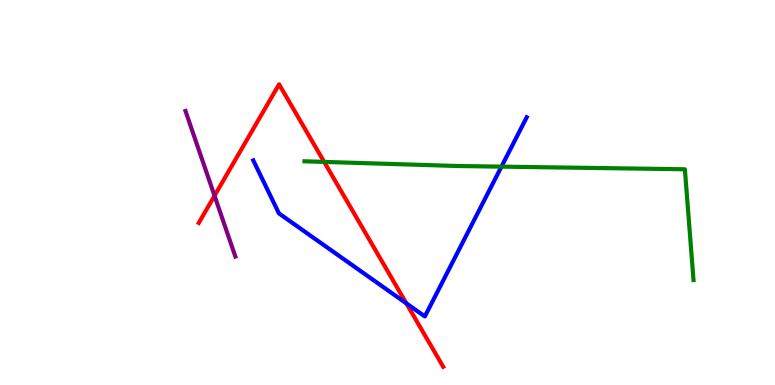[{'lines': ['blue', 'red'], 'intersections': [{'x': 5.24, 'y': 2.12}]}, {'lines': ['green', 'red'], 'intersections': [{'x': 4.18, 'y': 5.79}]}, {'lines': ['purple', 'red'], 'intersections': [{'x': 2.77, 'y': 4.92}]}, {'lines': ['blue', 'green'], 'intersections': [{'x': 6.47, 'y': 5.67}]}, {'lines': ['blue', 'purple'], 'intersections': []}, {'lines': ['green', 'purple'], 'intersections': []}]